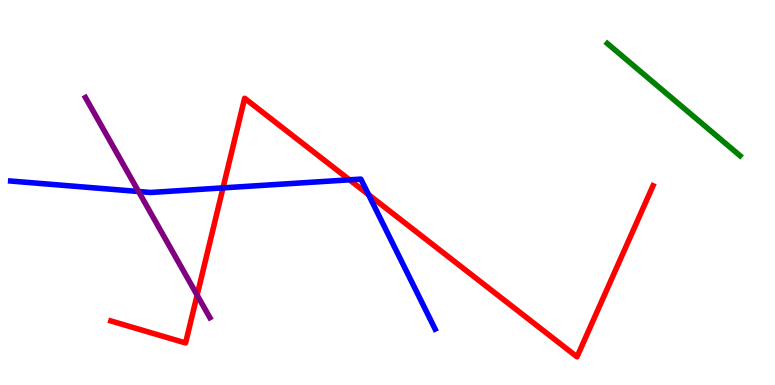[{'lines': ['blue', 'red'], 'intersections': [{'x': 2.88, 'y': 5.12}, {'x': 4.51, 'y': 5.33}, {'x': 4.76, 'y': 4.94}]}, {'lines': ['green', 'red'], 'intersections': []}, {'lines': ['purple', 'red'], 'intersections': [{'x': 2.54, 'y': 2.33}]}, {'lines': ['blue', 'green'], 'intersections': []}, {'lines': ['blue', 'purple'], 'intersections': [{'x': 1.79, 'y': 5.03}]}, {'lines': ['green', 'purple'], 'intersections': []}]